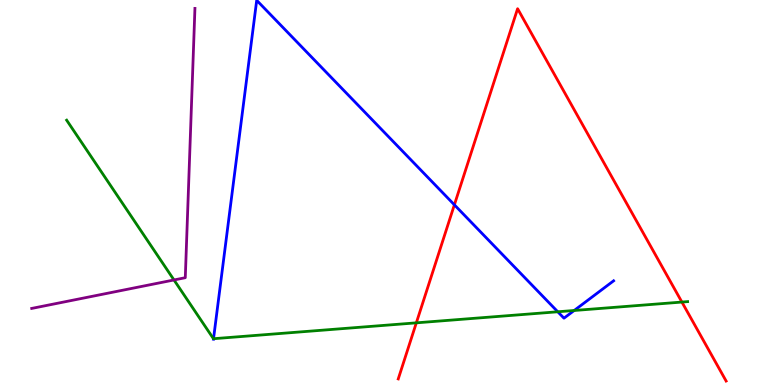[{'lines': ['blue', 'red'], 'intersections': [{'x': 5.86, 'y': 4.68}]}, {'lines': ['green', 'red'], 'intersections': [{'x': 5.37, 'y': 1.61}, {'x': 8.8, 'y': 2.15}]}, {'lines': ['purple', 'red'], 'intersections': []}, {'lines': ['blue', 'green'], 'intersections': [{'x': 2.76, 'y': 1.2}, {'x': 7.2, 'y': 1.9}, {'x': 7.41, 'y': 1.94}]}, {'lines': ['blue', 'purple'], 'intersections': []}, {'lines': ['green', 'purple'], 'intersections': [{'x': 2.25, 'y': 2.73}]}]